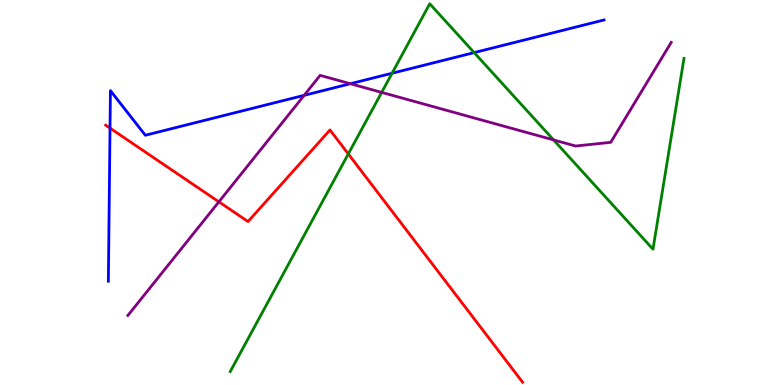[{'lines': ['blue', 'red'], 'intersections': [{'x': 1.42, 'y': 6.67}]}, {'lines': ['green', 'red'], 'intersections': [{'x': 4.49, 'y': 6.0}]}, {'lines': ['purple', 'red'], 'intersections': [{'x': 2.82, 'y': 4.76}]}, {'lines': ['blue', 'green'], 'intersections': [{'x': 5.06, 'y': 8.1}, {'x': 6.12, 'y': 8.63}]}, {'lines': ['blue', 'purple'], 'intersections': [{'x': 3.92, 'y': 7.52}, {'x': 4.52, 'y': 7.83}]}, {'lines': ['green', 'purple'], 'intersections': [{'x': 4.92, 'y': 7.6}, {'x': 7.14, 'y': 6.37}]}]